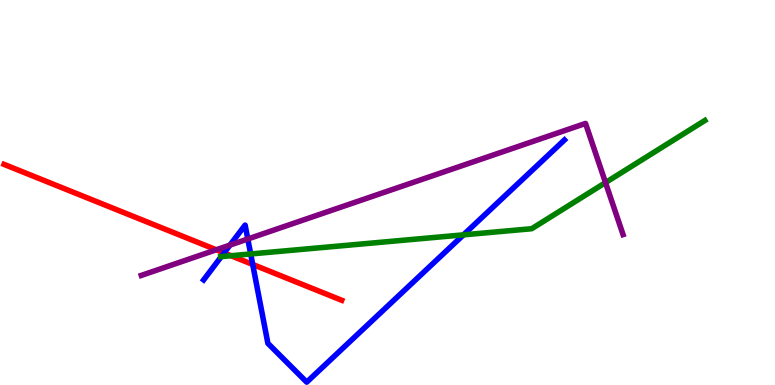[{'lines': ['blue', 'red'], 'intersections': [{'x': 2.89, 'y': 3.43}, {'x': 3.26, 'y': 3.13}]}, {'lines': ['green', 'red'], 'intersections': [{'x': 2.98, 'y': 3.36}]}, {'lines': ['purple', 'red'], 'intersections': [{'x': 2.79, 'y': 3.51}]}, {'lines': ['blue', 'green'], 'intersections': [{'x': 2.86, 'y': 3.33}, {'x': 3.23, 'y': 3.4}, {'x': 5.98, 'y': 3.9}]}, {'lines': ['blue', 'purple'], 'intersections': [{'x': 2.97, 'y': 3.63}, {'x': 3.2, 'y': 3.79}]}, {'lines': ['green', 'purple'], 'intersections': [{'x': 7.81, 'y': 5.26}]}]